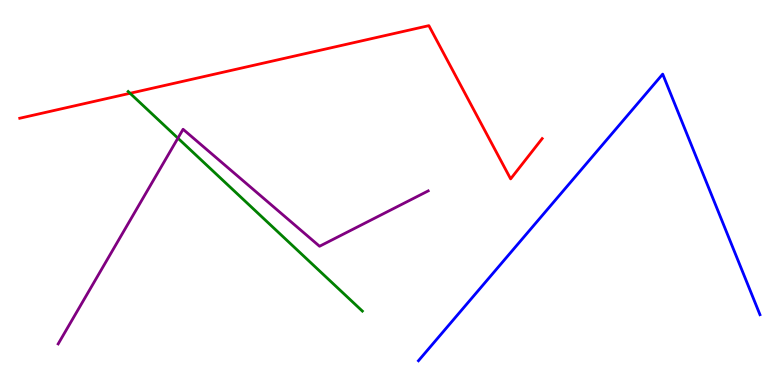[{'lines': ['blue', 'red'], 'intersections': []}, {'lines': ['green', 'red'], 'intersections': [{'x': 1.68, 'y': 7.58}]}, {'lines': ['purple', 'red'], 'intersections': []}, {'lines': ['blue', 'green'], 'intersections': []}, {'lines': ['blue', 'purple'], 'intersections': []}, {'lines': ['green', 'purple'], 'intersections': [{'x': 2.3, 'y': 6.41}]}]